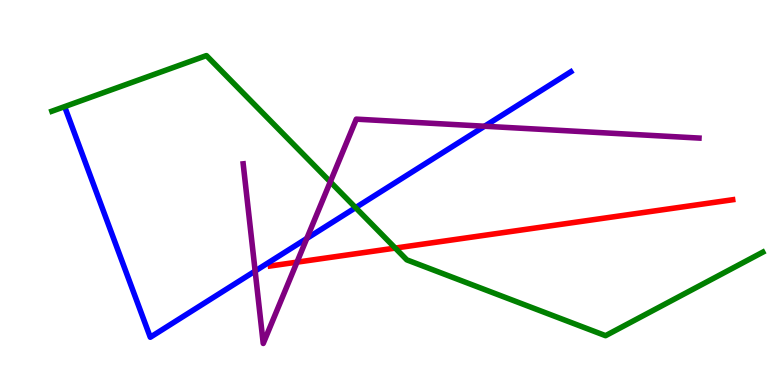[{'lines': ['blue', 'red'], 'intersections': []}, {'lines': ['green', 'red'], 'intersections': [{'x': 5.1, 'y': 3.56}]}, {'lines': ['purple', 'red'], 'intersections': [{'x': 3.83, 'y': 3.19}]}, {'lines': ['blue', 'green'], 'intersections': [{'x': 4.59, 'y': 4.61}]}, {'lines': ['blue', 'purple'], 'intersections': [{'x': 3.29, 'y': 2.96}, {'x': 3.96, 'y': 3.81}, {'x': 6.25, 'y': 6.72}]}, {'lines': ['green', 'purple'], 'intersections': [{'x': 4.26, 'y': 5.28}]}]